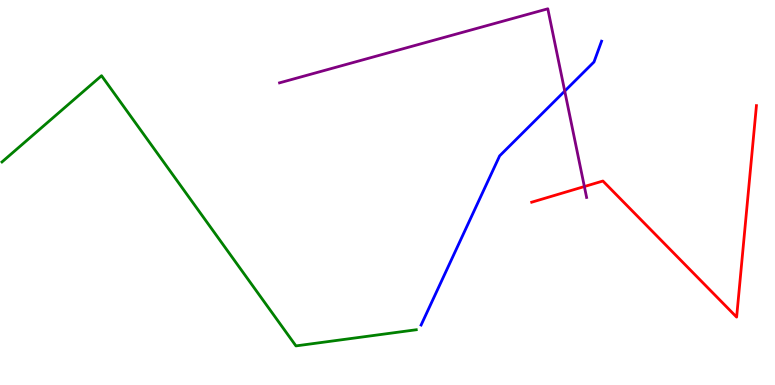[{'lines': ['blue', 'red'], 'intersections': []}, {'lines': ['green', 'red'], 'intersections': []}, {'lines': ['purple', 'red'], 'intersections': [{'x': 7.54, 'y': 5.15}]}, {'lines': ['blue', 'green'], 'intersections': []}, {'lines': ['blue', 'purple'], 'intersections': [{'x': 7.29, 'y': 7.63}]}, {'lines': ['green', 'purple'], 'intersections': []}]